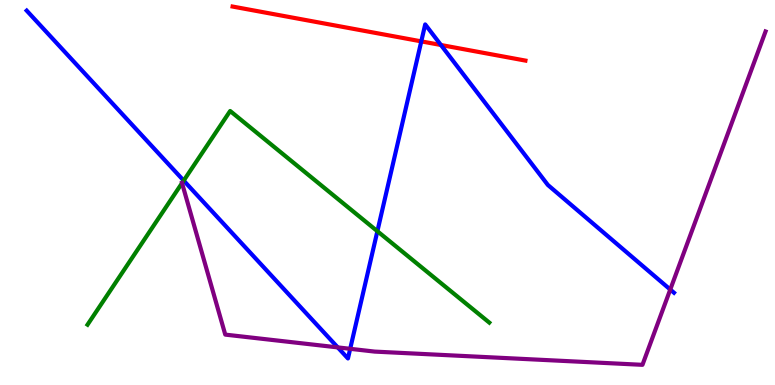[{'lines': ['blue', 'red'], 'intersections': [{'x': 5.44, 'y': 8.93}, {'x': 5.69, 'y': 8.83}]}, {'lines': ['green', 'red'], 'intersections': []}, {'lines': ['purple', 'red'], 'intersections': []}, {'lines': ['blue', 'green'], 'intersections': [{'x': 2.37, 'y': 5.31}, {'x': 4.87, 'y': 3.99}]}, {'lines': ['blue', 'purple'], 'intersections': [{'x': 4.36, 'y': 0.977}, {'x': 4.52, 'y': 0.94}, {'x': 8.65, 'y': 2.48}]}, {'lines': ['green', 'purple'], 'intersections': [{'x': 2.35, 'y': 5.24}]}]